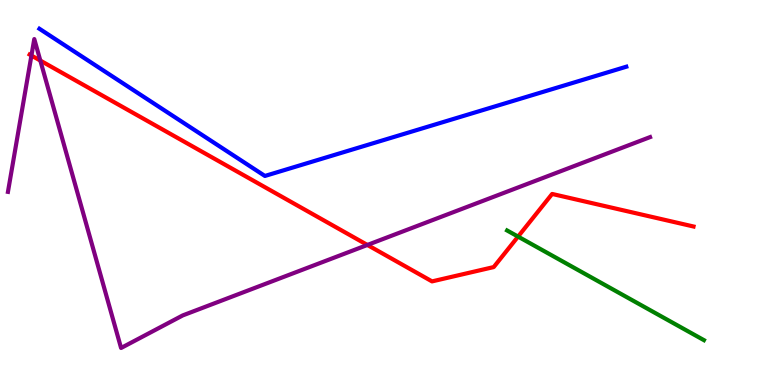[{'lines': ['blue', 'red'], 'intersections': []}, {'lines': ['green', 'red'], 'intersections': [{'x': 6.68, 'y': 3.85}]}, {'lines': ['purple', 'red'], 'intersections': [{'x': 0.406, 'y': 8.56}, {'x': 0.52, 'y': 8.43}, {'x': 4.74, 'y': 3.64}]}, {'lines': ['blue', 'green'], 'intersections': []}, {'lines': ['blue', 'purple'], 'intersections': []}, {'lines': ['green', 'purple'], 'intersections': []}]